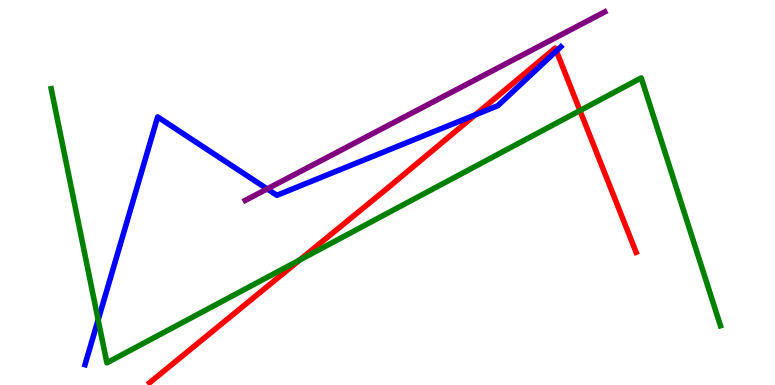[{'lines': ['blue', 'red'], 'intersections': [{'x': 6.13, 'y': 7.02}, {'x': 7.18, 'y': 8.68}]}, {'lines': ['green', 'red'], 'intersections': [{'x': 3.87, 'y': 3.25}, {'x': 7.48, 'y': 7.13}]}, {'lines': ['purple', 'red'], 'intersections': []}, {'lines': ['blue', 'green'], 'intersections': [{'x': 1.27, 'y': 1.69}]}, {'lines': ['blue', 'purple'], 'intersections': [{'x': 3.45, 'y': 5.09}]}, {'lines': ['green', 'purple'], 'intersections': []}]